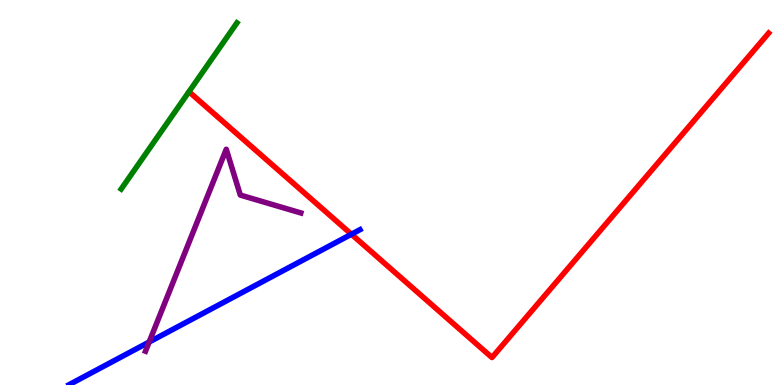[{'lines': ['blue', 'red'], 'intersections': [{'x': 4.53, 'y': 3.92}]}, {'lines': ['green', 'red'], 'intersections': []}, {'lines': ['purple', 'red'], 'intersections': []}, {'lines': ['blue', 'green'], 'intersections': []}, {'lines': ['blue', 'purple'], 'intersections': [{'x': 1.92, 'y': 1.12}]}, {'lines': ['green', 'purple'], 'intersections': []}]